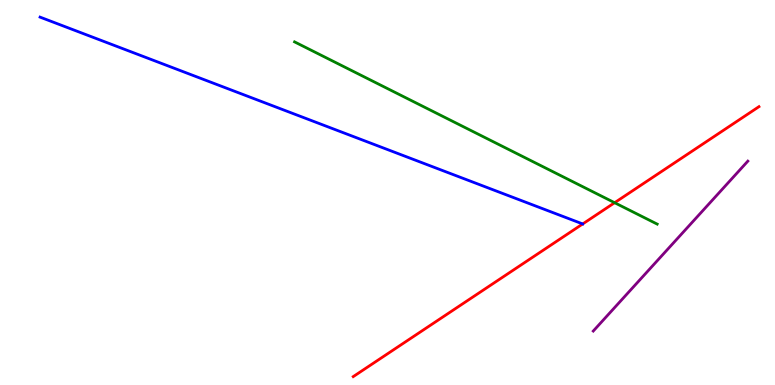[{'lines': ['blue', 'red'], 'intersections': [{'x': 7.52, 'y': 4.18}]}, {'lines': ['green', 'red'], 'intersections': [{'x': 7.93, 'y': 4.73}]}, {'lines': ['purple', 'red'], 'intersections': []}, {'lines': ['blue', 'green'], 'intersections': []}, {'lines': ['blue', 'purple'], 'intersections': []}, {'lines': ['green', 'purple'], 'intersections': []}]